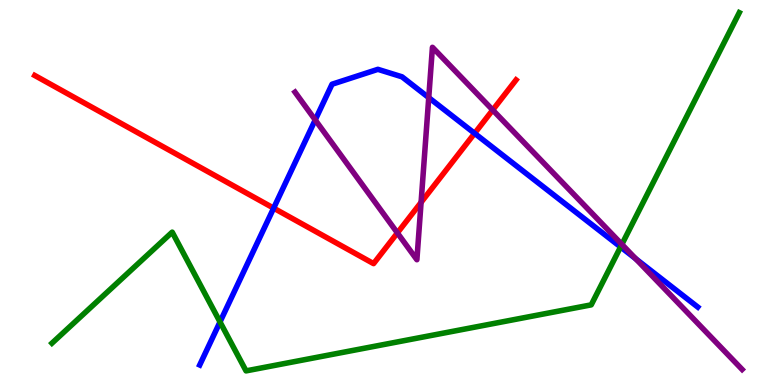[{'lines': ['blue', 'red'], 'intersections': [{'x': 3.53, 'y': 4.59}, {'x': 6.12, 'y': 6.54}]}, {'lines': ['green', 'red'], 'intersections': []}, {'lines': ['purple', 'red'], 'intersections': [{'x': 5.13, 'y': 3.95}, {'x': 5.43, 'y': 4.74}, {'x': 6.36, 'y': 7.14}]}, {'lines': ['blue', 'green'], 'intersections': [{'x': 2.84, 'y': 1.64}, {'x': 8.01, 'y': 3.59}]}, {'lines': ['blue', 'purple'], 'intersections': [{'x': 4.07, 'y': 6.89}, {'x': 5.53, 'y': 7.46}, {'x': 8.2, 'y': 3.28}]}, {'lines': ['green', 'purple'], 'intersections': [{'x': 8.02, 'y': 3.65}]}]